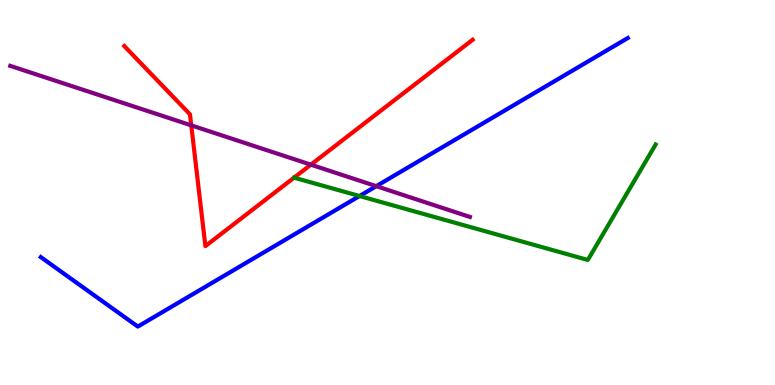[{'lines': ['blue', 'red'], 'intersections': []}, {'lines': ['green', 'red'], 'intersections': []}, {'lines': ['purple', 'red'], 'intersections': [{'x': 2.47, 'y': 6.74}, {'x': 4.01, 'y': 5.72}]}, {'lines': ['blue', 'green'], 'intersections': [{'x': 4.64, 'y': 4.91}]}, {'lines': ['blue', 'purple'], 'intersections': [{'x': 4.85, 'y': 5.16}]}, {'lines': ['green', 'purple'], 'intersections': []}]